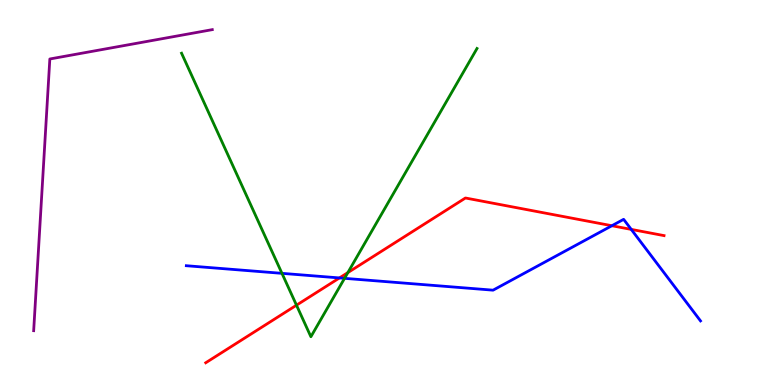[{'lines': ['blue', 'red'], 'intersections': [{'x': 4.38, 'y': 2.78}, {'x': 7.9, 'y': 4.14}, {'x': 8.15, 'y': 4.04}]}, {'lines': ['green', 'red'], 'intersections': [{'x': 3.83, 'y': 2.07}, {'x': 4.49, 'y': 2.92}]}, {'lines': ['purple', 'red'], 'intersections': []}, {'lines': ['blue', 'green'], 'intersections': [{'x': 3.64, 'y': 2.9}, {'x': 4.45, 'y': 2.77}]}, {'lines': ['blue', 'purple'], 'intersections': []}, {'lines': ['green', 'purple'], 'intersections': []}]